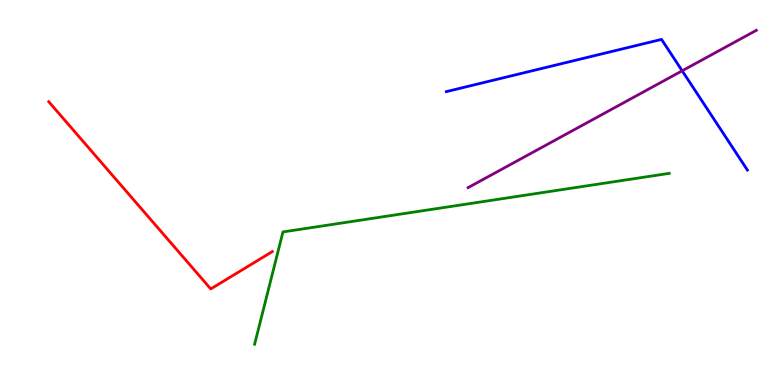[{'lines': ['blue', 'red'], 'intersections': []}, {'lines': ['green', 'red'], 'intersections': []}, {'lines': ['purple', 'red'], 'intersections': []}, {'lines': ['blue', 'green'], 'intersections': []}, {'lines': ['blue', 'purple'], 'intersections': [{'x': 8.8, 'y': 8.16}]}, {'lines': ['green', 'purple'], 'intersections': []}]